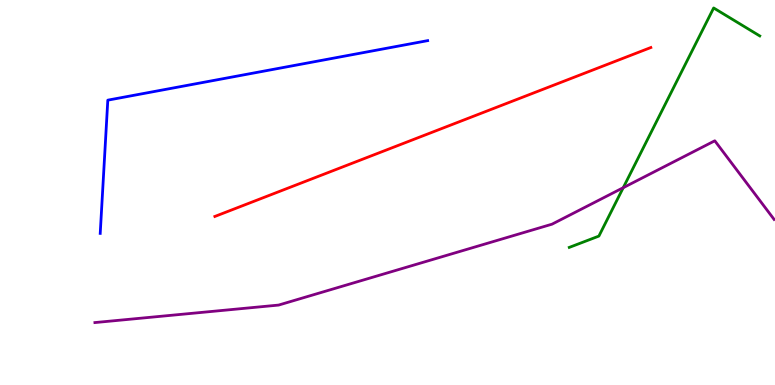[{'lines': ['blue', 'red'], 'intersections': []}, {'lines': ['green', 'red'], 'intersections': []}, {'lines': ['purple', 'red'], 'intersections': []}, {'lines': ['blue', 'green'], 'intersections': []}, {'lines': ['blue', 'purple'], 'intersections': []}, {'lines': ['green', 'purple'], 'intersections': [{'x': 8.04, 'y': 5.12}]}]